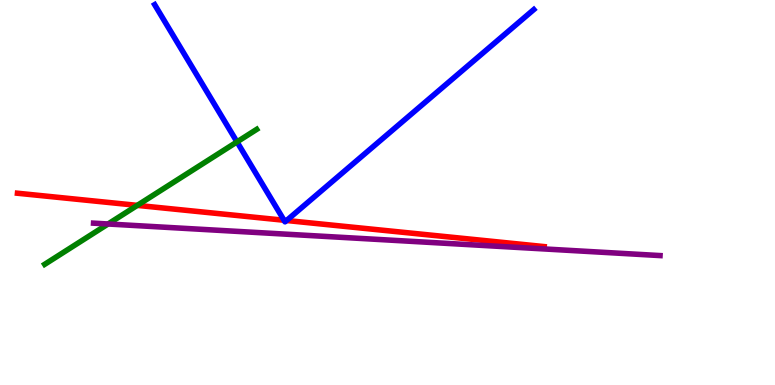[{'lines': ['blue', 'red'], 'intersections': [{'x': 3.66, 'y': 4.28}, {'x': 3.7, 'y': 4.27}]}, {'lines': ['green', 'red'], 'intersections': [{'x': 1.77, 'y': 4.67}]}, {'lines': ['purple', 'red'], 'intersections': []}, {'lines': ['blue', 'green'], 'intersections': [{'x': 3.06, 'y': 6.31}]}, {'lines': ['blue', 'purple'], 'intersections': []}, {'lines': ['green', 'purple'], 'intersections': [{'x': 1.39, 'y': 4.18}]}]